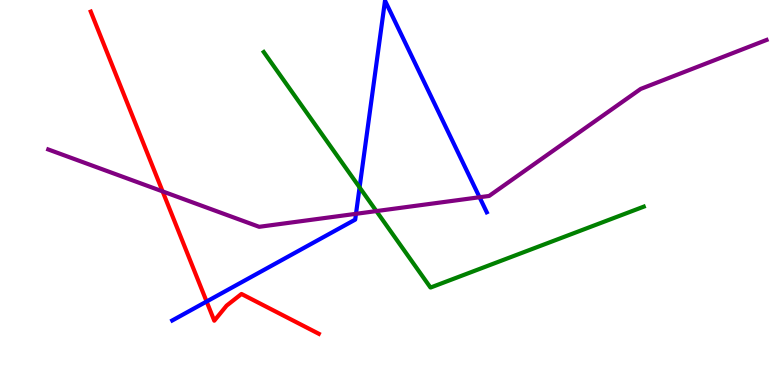[{'lines': ['blue', 'red'], 'intersections': [{'x': 2.67, 'y': 2.17}]}, {'lines': ['green', 'red'], 'intersections': []}, {'lines': ['purple', 'red'], 'intersections': [{'x': 2.1, 'y': 5.03}]}, {'lines': ['blue', 'green'], 'intersections': [{'x': 4.64, 'y': 5.13}]}, {'lines': ['blue', 'purple'], 'intersections': [{'x': 4.59, 'y': 4.45}, {'x': 6.19, 'y': 4.88}]}, {'lines': ['green', 'purple'], 'intersections': [{'x': 4.86, 'y': 4.52}]}]